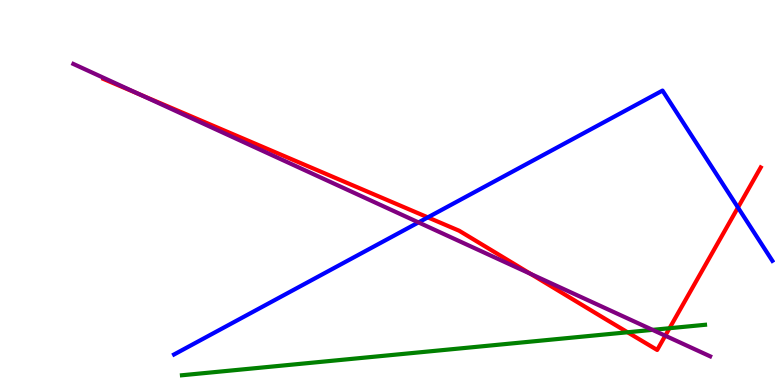[{'lines': ['blue', 'red'], 'intersections': [{'x': 5.52, 'y': 4.35}, {'x': 9.52, 'y': 4.61}]}, {'lines': ['green', 'red'], 'intersections': [{'x': 8.1, 'y': 1.37}, {'x': 8.64, 'y': 1.47}]}, {'lines': ['purple', 'red'], 'intersections': [{'x': 1.8, 'y': 7.55}, {'x': 6.85, 'y': 2.89}, {'x': 8.58, 'y': 1.28}]}, {'lines': ['blue', 'green'], 'intersections': []}, {'lines': ['blue', 'purple'], 'intersections': [{'x': 5.4, 'y': 4.22}]}, {'lines': ['green', 'purple'], 'intersections': [{'x': 8.42, 'y': 1.43}]}]